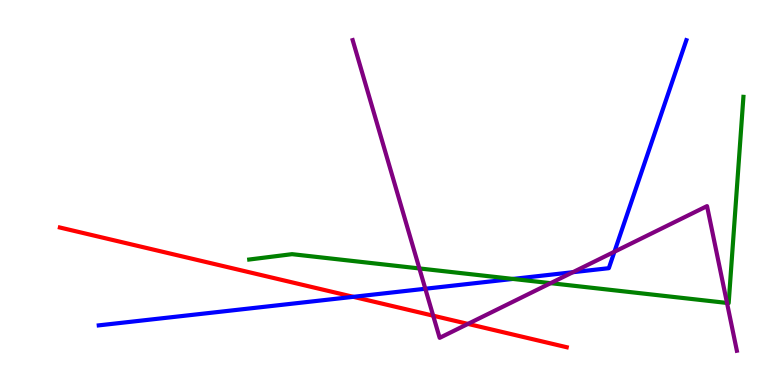[{'lines': ['blue', 'red'], 'intersections': [{'x': 4.56, 'y': 2.29}]}, {'lines': ['green', 'red'], 'intersections': []}, {'lines': ['purple', 'red'], 'intersections': [{'x': 5.59, 'y': 1.8}, {'x': 6.04, 'y': 1.59}]}, {'lines': ['blue', 'green'], 'intersections': [{'x': 6.62, 'y': 2.76}]}, {'lines': ['blue', 'purple'], 'intersections': [{'x': 5.49, 'y': 2.5}, {'x': 7.39, 'y': 2.93}, {'x': 7.93, 'y': 3.46}]}, {'lines': ['green', 'purple'], 'intersections': [{'x': 5.41, 'y': 3.03}, {'x': 7.11, 'y': 2.65}, {'x': 9.38, 'y': 2.13}]}]